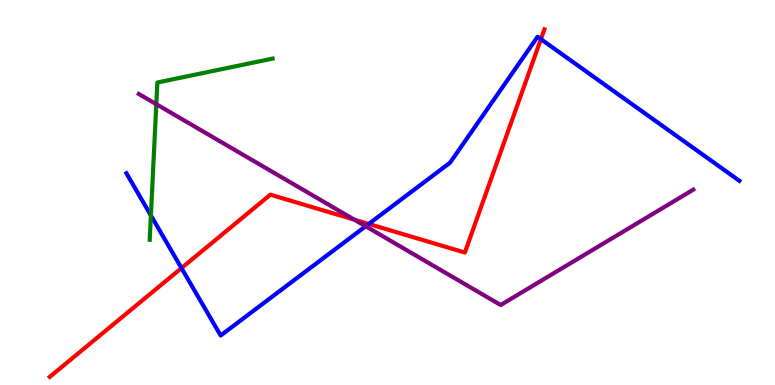[{'lines': ['blue', 'red'], 'intersections': [{'x': 2.34, 'y': 3.04}, {'x': 4.76, 'y': 4.18}, {'x': 6.98, 'y': 8.98}]}, {'lines': ['green', 'red'], 'intersections': []}, {'lines': ['purple', 'red'], 'intersections': [{'x': 4.57, 'y': 4.29}]}, {'lines': ['blue', 'green'], 'intersections': [{'x': 1.95, 'y': 4.4}]}, {'lines': ['blue', 'purple'], 'intersections': [{'x': 4.72, 'y': 4.12}]}, {'lines': ['green', 'purple'], 'intersections': [{'x': 2.02, 'y': 7.29}]}]